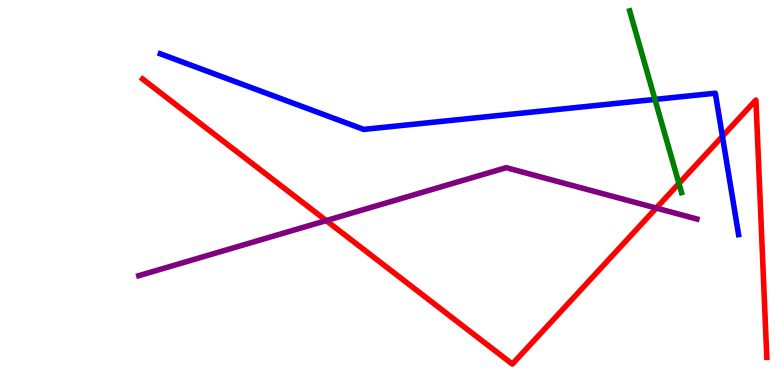[{'lines': ['blue', 'red'], 'intersections': [{'x': 9.32, 'y': 6.46}]}, {'lines': ['green', 'red'], 'intersections': [{'x': 8.76, 'y': 5.23}]}, {'lines': ['purple', 'red'], 'intersections': [{'x': 4.21, 'y': 4.27}, {'x': 8.47, 'y': 4.6}]}, {'lines': ['blue', 'green'], 'intersections': [{'x': 8.45, 'y': 7.42}]}, {'lines': ['blue', 'purple'], 'intersections': []}, {'lines': ['green', 'purple'], 'intersections': []}]